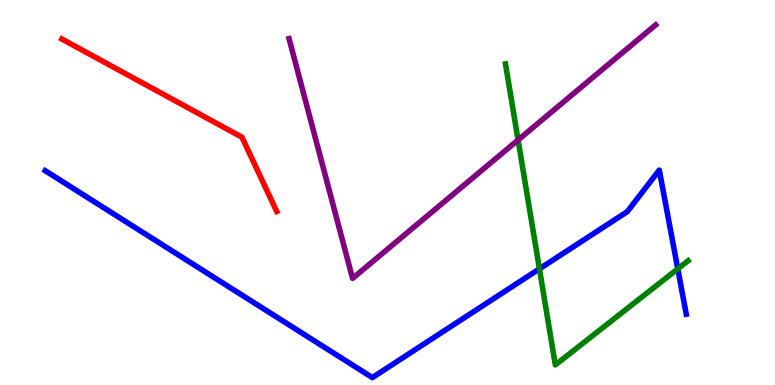[{'lines': ['blue', 'red'], 'intersections': []}, {'lines': ['green', 'red'], 'intersections': []}, {'lines': ['purple', 'red'], 'intersections': []}, {'lines': ['blue', 'green'], 'intersections': [{'x': 6.96, 'y': 3.02}, {'x': 8.75, 'y': 3.02}]}, {'lines': ['blue', 'purple'], 'intersections': []}, {'lines': ['green', 'purple'], 'intersections': [{'x': 6.68, 'y': 6.36}]}]